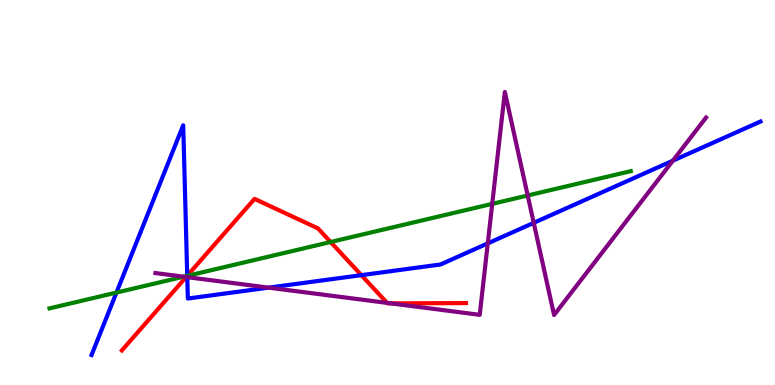[{'lines': ['blue', 'red'], 'intersections': [{'x': 2.42, 'y': 2.84}, {'x': 4.66, 'y': 2.85}]}, {'lines': ['green', 'red'], 'intersections': [{'x': 2.41, 'y': 2.83}, {'x': 4.27, 'y': 3.71}]}, {'lines': ['purple', 'red'], 'intersections': [{'x': 2.4, 'y': 2.8}, {'x': 4.99, 'y': 2.13}, {'x': 5.04, 'y': 2.12}]}, {'lines': ['blue', 'green'], 'intersections': [{'x': 1.5, 'y': 2.4}, {'x': 2.42, 'y': 2.83}]}, {'lines': ['blue', 'purple'], 'intersections': [{'x': 2.42, 'y': 2.8}, {'x': 3.47, 'y': 2.53}, {'x': 6.29, 'y': 3.68}, {'x': 6.89, 'y': 4.21}, {'x': 8.68, 'y': 5.83}]}, {'lines': ['green', 'purple'], 'intersections': [{'x': 2.37, 'y': 2.81}, {'x': 6.35, 'y': 4.71}, {'x': 6.81, 'y': 4.92}]}]